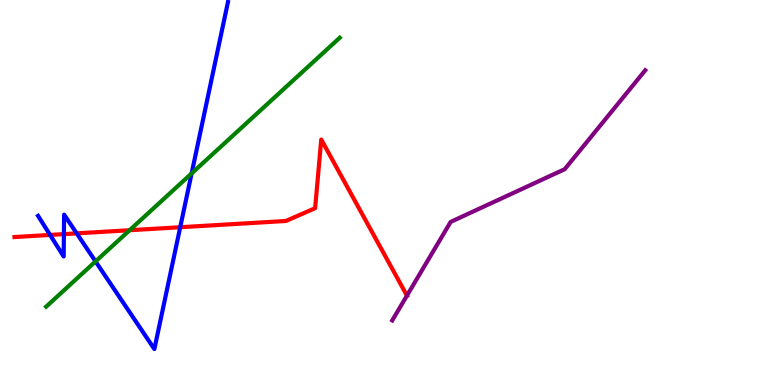[{'lines': ['blue', 'red'], 'intersections': [{'x': 0.646, 'y': 3.9}, {'x': 0.825, 'y': 3.92}, {'x': 0.99, 'y': 3.94}, {'x': 2.33, 'y': 4.1}]}, {'lines': ['green', 'red'], 'intersections': [{'x': 1.67, 'y': 4.02}]}, {'lines': ['purple', 'red'], 'intersections': [{'x': 5.25, 'y': 2.32}]}, {'lines': ['blue', 'green'], 'intersections': [{'x': 1.23, 'y': 3.21}, {'x': 2.47, 'y': 5.5}]}, {'lines': ['blue', 'purple'], 'intersections': []}, {'lines': ['green', 'purple'], 'intersections': []}]